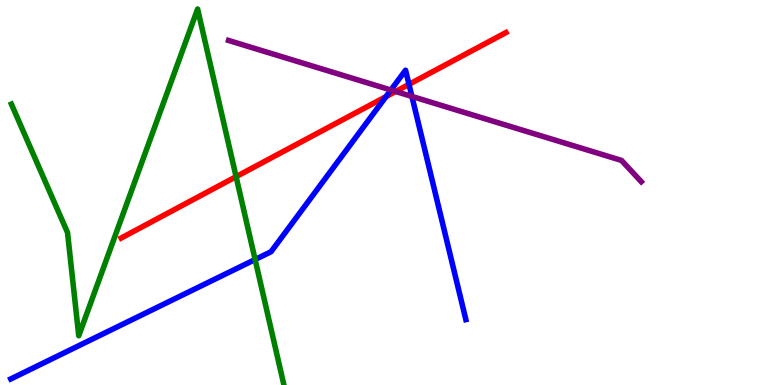[{'lines': ['blue', 'red'], 'intersections': [{'x': 4.98, 'y': 7.49}, {'x': 5.28, 'y': 7.81}]}, {'lines': ['green', 'red'], 'intersections': [{'x': 3.05, 'y': 5.41}]}, {'lines': ['purple', 'red'], 'intersections': [{'x': 5.11, 'y': 7.62}]}, {'lines': ['blue', 'green'], 'intersections': [{'x': 3.29, 'y': 3.26}]}, {'lines': ['blue', 'purple'], 'intersections': [{'x': 5.04, 'y': 7.66}, {'x': 5.31, 'y': 7.5}]}, {'lines': ['green', 'purple'], 'intersections': []}]